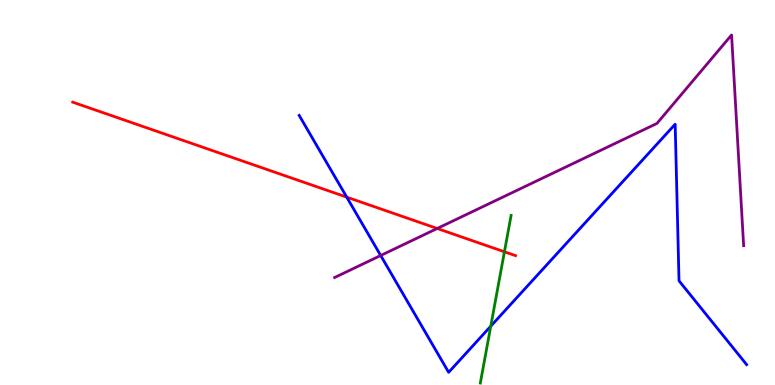[{'lines': ['blue', 'red'], 'intersections': [{'x': 4.47, 'y': 4.88}]}, {'lines': ['green', 'red'], 'intersections': [{'x': 6.51, 'y': 3.46}]}, {'lines': ['purple', 'red'], 'intersections': [{'x': 5.64, 'y': 4.07}]}, {'lines': ['blue', 'green'], 'intersections': [{'x': 6.33, 'y': 1.53}]}, {'lines': ['blue', 'purple'], 'intersections': [{'x': 4.91, 'y': 3.36}]}, {'lines': ['green', 'purple'], 'intersections': []}]